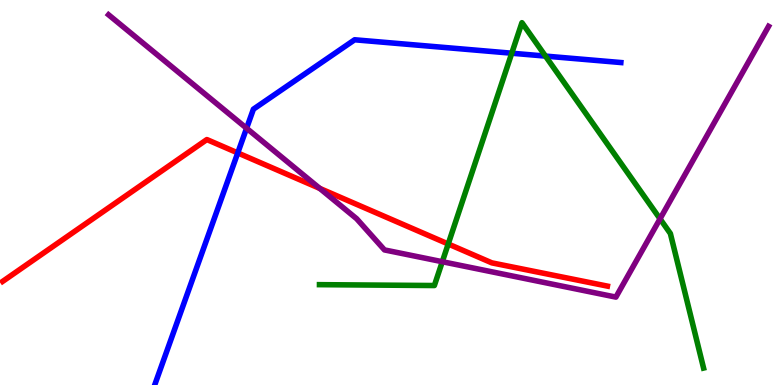[{'lines': ['blue', 'red'], 'intersections': [{'x': 3.07, 'y': 6.03}]}, {'lines': ['green', 'red'], 'intersections': [{'x': 5.78, 'y': 3.66}]}, {'lines': ['purple', 'red'], 'intersections': [{'x': 4.13, 'y': 5.11}]}, {'lines': ['blue', 'green'], 'intersections': [{'x': 6.6, 'y': 8.62}, {'x': 7.04, 'y': 8.54}]}, {'lines': ['blue', 'purple'], 'intersections': [{'x': 3.18, 'y': 6.67}]}, {'lines': ['green', 'purple'], 'intersections': [{'x': 5.71, 'y': 3.2}, {'x': 8.52, 'y': 4.32}]}]